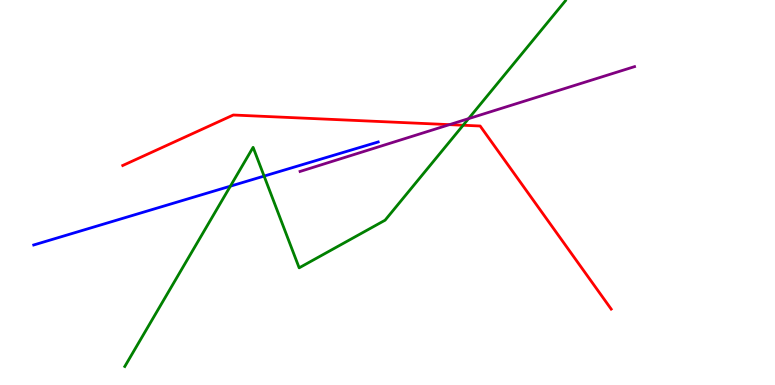[{'lines': ['blue', 'red'], 'intersections': []}, {'lines': ['green', 'red'], 'intersections': [{'x': 5.98, 'y': 6.75}]}, {'lines': ['purple', 'red'], 'intersections': [{'x': 5.8, 'y': 6.76}]}, {'lines': ['blue', 'green'], 'intersections': [{'x': 2.97, 'y': 5.16}, {'x': 3.41, 'y': 5.43}]}, {'lines': ['blue', 'purple'], 'intersections': []}, {'lines': ['green', 'purple'], 'intersections': [{'x': 6.05, 'y': 6.92}]}]